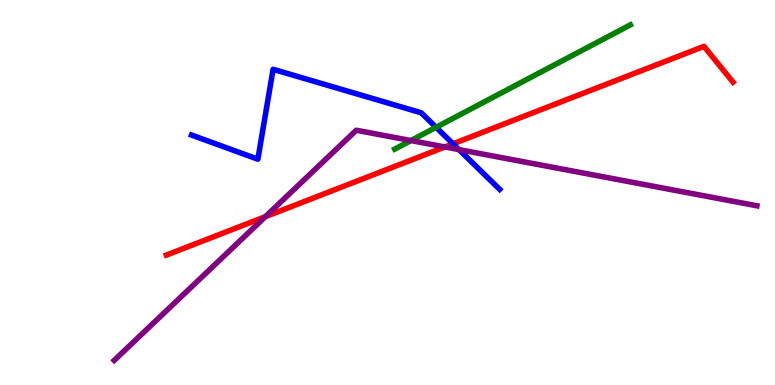[{'lines': ['blue', 'red'], 'intersections': [{'x': 5.85, 'y': 6.26}]}, {'lines': ['green', 'red'], 'intersections': []}, {'lines': ['purple', 'red'], 'intersections': [{'x': 3.42, 'y': 4.37}, {'x': 5.74, 'y': 6.18}]}, {'lines': ['blue', 'green'], 'intersections': [{'x': 5.63, 'y': 6.69}]}, {'lines': ['blue', 'purple'], 'intersections': [{'x': 5.92, 'y': 6.11}]}, {'lines': ['green', 'purple'], 'intersections': [{'x': 5.3, 'y': 6.35}]}]